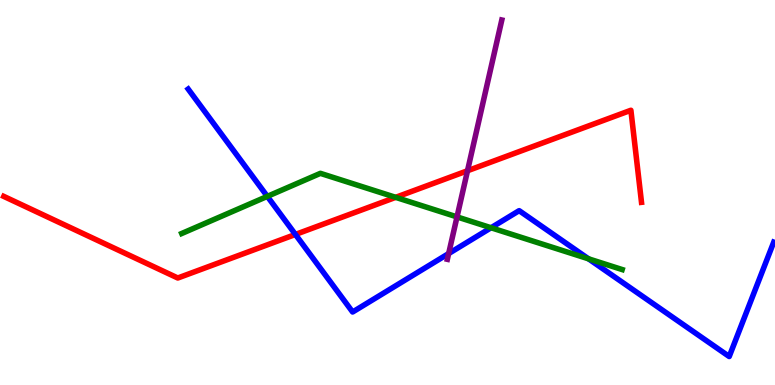[{'lines': ['blue', 'red'], 'intersections': [{'x': 3.81, 'y': 3.91}]}, {'lines': ['green', 'red'], 'intersections': [{'x': 5.11, 'y': 4.87}]}, {'lines': ['purple', 'red'], 'intersections': [{'x': 6.03, 'y': 5.56}]}, {'lines': ['blue', 'green'], 'intersections': [{'x': 3.45, 'y': 4.9}, {'x': 6.34, 'y': 4.08}, {'x': 7.59, 'y': 3.28}]}, {'lines': ['blue', 'purple'], 'intersections': [{'x': 5.79, 'y': 3.41}]}, {'lines': ['green', 'purple'], 'intersections': [{'x': 5.9, 'y': 4.37}]}]